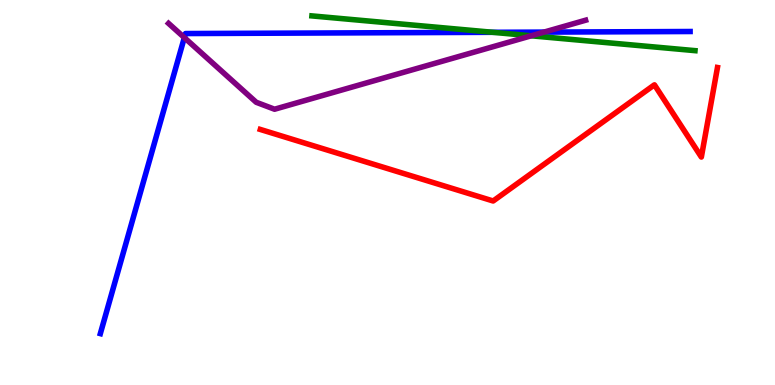[{'lines': ['blue', 'red'], 'intersections': []}, {'lines': ['green', 'red'], 'intersections': []}, {'lines': ['purple', 'red'], 'intersections': []}, {'lines': ['blue', 'green'], 'intersections': [{'x': 6.36, 'y': 9.16}]}, {'lines': ['blue', 'purple'], 'intersections': [{'x': 2.38, 'y': 9.02}, {'x': 7.02, 'y': 9.17}]}, {'lines': ['green', 'purple'], 'intersections': [{'x': 6.85, 'y': 9.07}]}]